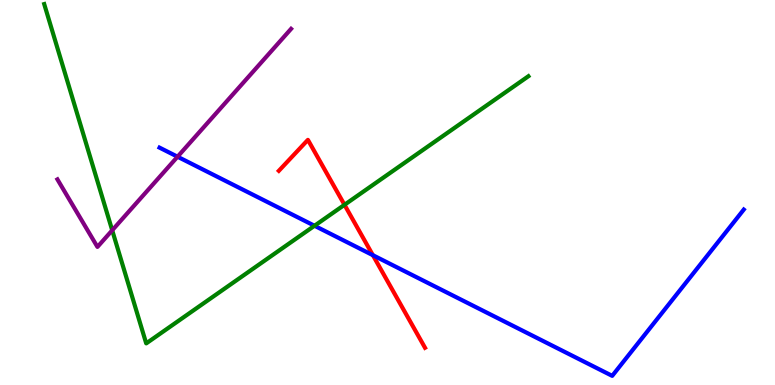[{'lines': ['blue', 'red'], 'intersections': [{'x': 4.81, 'y': 3.37}]}, {'lines': ['green', 'red'], 'intersections': [{'x': 4.45, 'y': 4.68}]}, {'lines': ['purple', 'red'], 'intersections': []}, {'lines': ['blue', 'green'], 'intersections': [{'x': 4.06, 'y': 4.14}]}, {'lines': ['blue', 'purple'], 'intersections': [{'x': 2.29, 'y': 5.93}]}, {'lines': ['green', 'purple'], 'intersections': [{'x': 1.45, 'y': 4.02}]}]